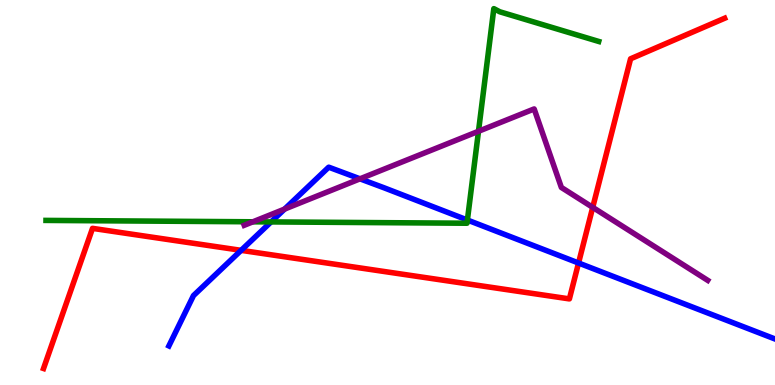[{'lines': ['blue', 'red'], 'intersections': [{'x': 3.11, 'y': 3.5}, {'x': 7.47, 'y': 3.17}]}, {'lines': ['green', 'red'], 'intersections': []}, {'lines': ['purple', 'red'], 'intersections': [{'x': 7.65, 'y': 4.61}]}, {'lines': ['blue', 'green'], 'intersections': [{'x': 3.5, 'y': 4.24}, {'x': 6.03, 'y': 4.29}]}, {'lines': ['blue', 'purple'], 'intersections': [{'x': 3.67, 'y': 4.57}, {'x': 4.65, 'y': 5.36}]}, {'lines': ['green', 'purple'], 'intersections': [{'x': 3.26, 'y': 4.24}, {'x': 6.17, 'y': 6.59}]}]